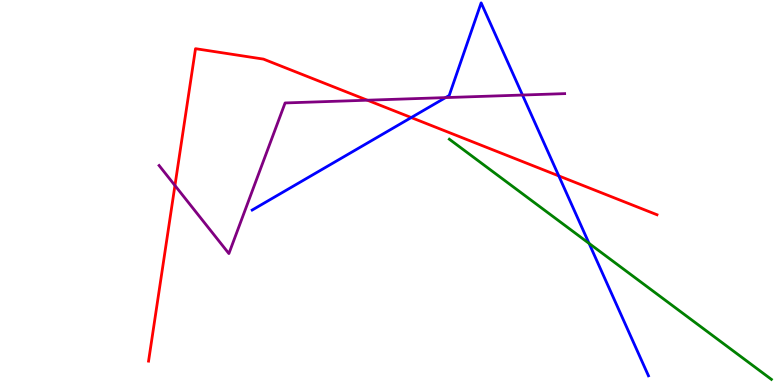[{'lines': ['blue', 'red'], 'intersections': [{'x': 5.31, 'y': 6.95}, {'x': 7.21, 'y': 5.43}]}, {'lines': ['green', 'red'], 'intersections': []}, {'lines': ['purple', 'red'], 'intersections': [{'x': 2.26, 'y': 5.18}, {'x': 4.74, 'y': 7.4}]}, {'lines': ['blue', 'green'], 'intersections': [{'x': 7.6, 'y': 3.68}]}, {'lines': ['blue', 'purple'], 'intersections': [{'x': 5.75, 'y': 7.46}, {'x': 6.74, 'y': 7.53}]}, {'lines': ['green', 'purple'], 'intersections': []}]